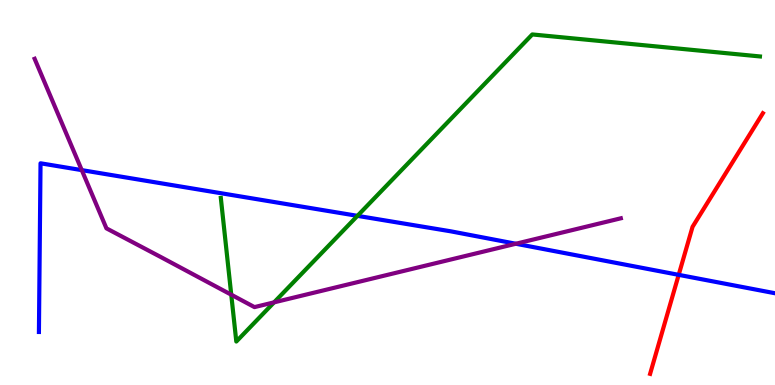[{'lines': ['blue', 'red'], 'intersections': [{'x': 8.76, 'y': 2.86}]}, {'lines': ['green', 'red'], 'intersections': []}, {'lines': ['purple', 'red'], 'intersections': []}, {'lines': ['blue', 'green'], 'intersections': [{'x': 4.61, 'y': 4.39}]}, {'lines': ['blue', 'purple'], 'intersections': [{'x': 1.06, 'y': 5.58}, {'x': 6.66, 'y': 3.67}]}, {'lines': ['green', 'purple'], 'intersections': [{'x': 2.98, 'y': 2.35}, {'x': 3.54, 'y': 2.15}]}]